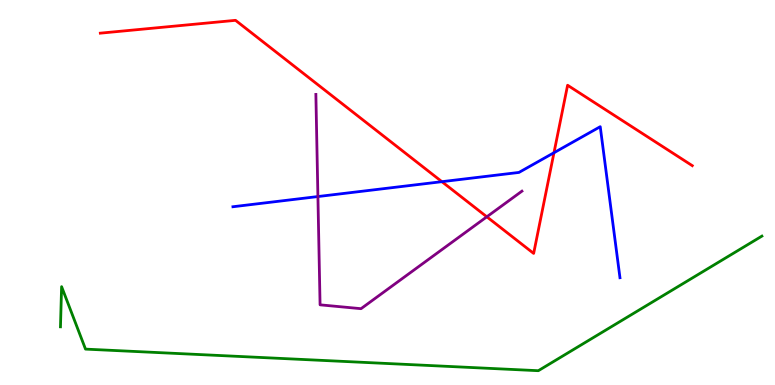[{'lines': ['blue', 'red'], 'intersections': [{'x': 5.7, 'y': 5.28}, {'x': 7.15, 'y': 6.03}]}, {'lines': ['green', 'red'], 'intersections': []}, {'lines': ['purple', 'red'], 'intersections': [{'x': 6.28, 'y': 4.37}]}, {'lines': ['blue', 'green'], 'intersections': []}, {'lines': ['blue', 'purple'], 'intersections': [{'x': 4.1, 'y': 4.89}]}, {'lines': ['green', 'purple'], 'intersections': []}]